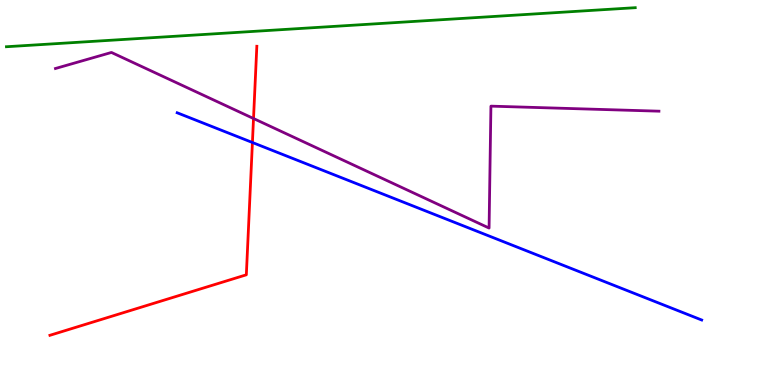[{'lines': ['blue', 'red'], 'intersections': [{'x': 3.26, 'y': 6.3}]}, {'lines': ['green', 'red'], 'intersections': []}, {'lines': ['purple', 'red'], 'intersections': [{'x': 3.27, 'y': 6.92}]}, {'lines': ['blue', 'green'], 'intersections': []}, {'lines': ['blue', 'purple'], 'intersections': []}, {'lines': ['green', 'purple'], 'intersections': []}]